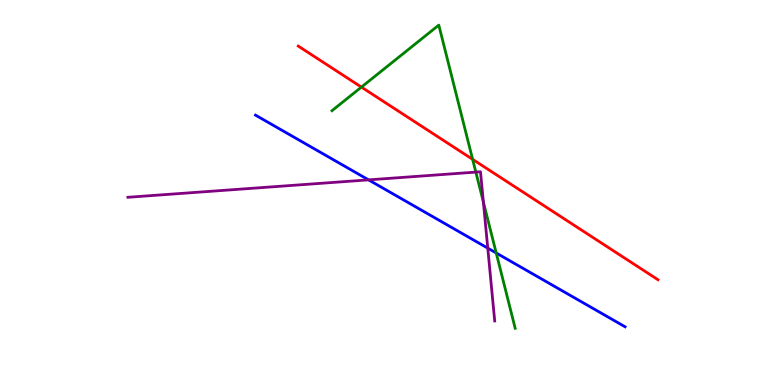[{'lines': ['blue', 'red'], 'intersections': []}, {'lines': ['green', 'red'], 'intersections': [{'x': 4.66, 'y': 7.74}, {'x': 6.1, 'y': 5.86}]}, {'lines': ['purple', 'red'], 'intersections': []}, {'lines': ['blue', 'green'], 'intersections': [{'x': 6.4, 'y': 3.43}]}, {'lines': ['blue', 'purple'], 'intersections': [{'x': 4.76, 'y': 5.33}, {'x': 6.29, 'y': 3.55}]}, {'lines': ['green', 'purple'], 'intersections': [{'x': 6.14, 'y': 5.53}, {'x': 6.24, 'y': 4.75}]}]